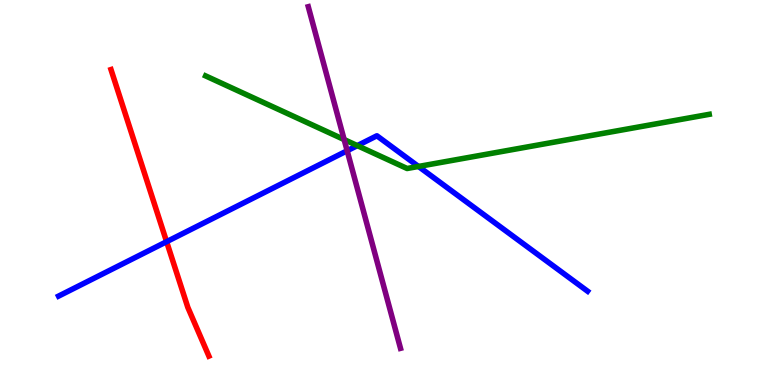[{'lines': ['blue', 'red'], 'intersections': [{'x': 2.15, 'y': 3.72}]}, {'lines': ['green', 'red'], 'intersections': []}, {'lines': ['purple', 'red'], 'intersections': []}, {'lines': ['blue', 'green'], 'intersections': [{'x': 4.61, 'y': 6.22}, {'x': 5.4, 'y': 5.68}]}, {'lines': ['blue', 'purple'], 'intersections': [{'x': 4.48, 'y': 6.08}]}, {'lines': ['green', 'purple'], 'intersections': [{'x': 4.44, 'y': 6.37}]}]